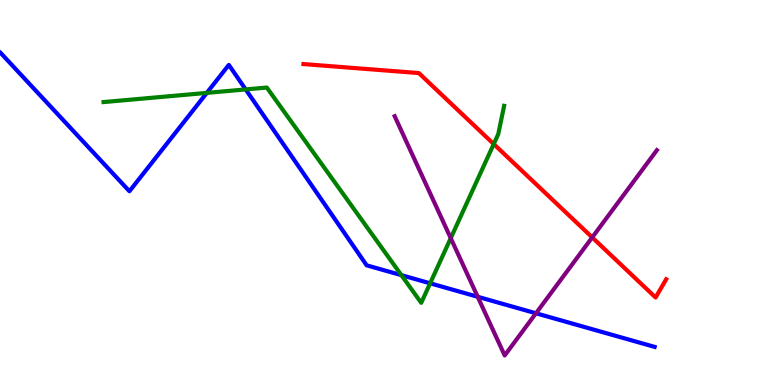[{'lines': ['blue', 'red'], 'intersections': []}, {'lines': ['green', 'red'], 'intersections': [{'x': 6.37, 'y': 6.26}]}, {'lines': ['purple', 'red'], 'intersections': [{'x': 7.64, 'y': 3.83}]}, {'lines': ['blue', 'green'], 'intersections': [{'x': 2.67, 'y': 7.59}, {'x': 3.17, 'y': 7.68}, {'x': 5.18, 'y': 2.85}, {'x': 5.55, 'y': 2.64}]}, {'lines': ['blue', 'purple'], 'intersections': [{'x': 6.16, 'y': 2.29}, {'x': 6.92, 'y': 1.86}]}, {'lines': ['green', 'purple'], 'intersections': [{'x': 5.82, 'y': 3.81}]}]